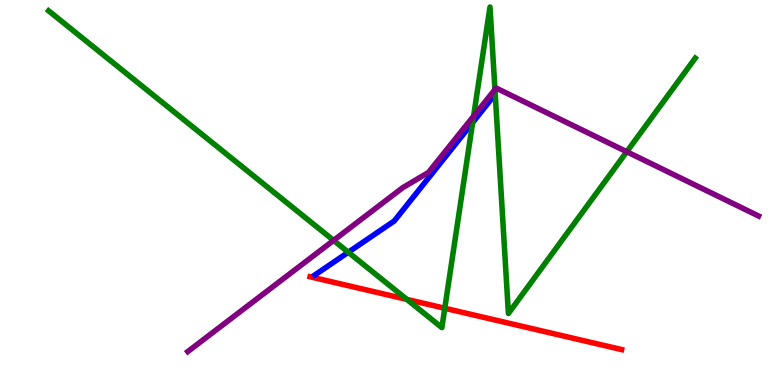[{'lines': ['blue', 'red'], 'intersections': []}, {'lines': ['green', 'red'], 'intersections': [{'x': 5.25, 'y': 2.22}, {'x': 5.74, 'y': 1.99}]}, {'lines': ['purple', 'red'], 'intersections': []}, {'lines': ['blue', 'green'], 'intersections': [{'x': 4.49, 'y': 3.45}, {'x': 6.1, 'y': 6.82}]}, {'lines': ['blue', 'purple'], 'intersections': []}, {'lines': ['green', 'purple'], 'intersections': [{'x': 4.3, 'y': 3.76}, {'x': 6.11, 'y': 6.98}, {'x': 6.39, 'y': 7.67}, {'x': 8.09, 'y': 6.06}]}]